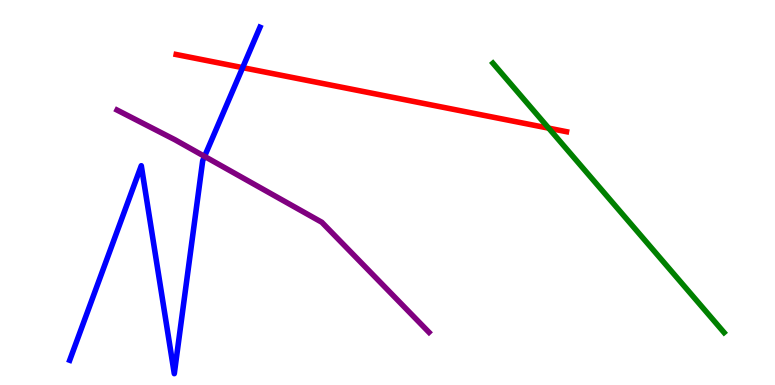[{'lines': ['blue', 'red'], 'intersections': [{'x': 3.13, 'y': 8.24}]}, {'lines': ['green', 'red'], 'intersections': [{'x': 7.08, 'y': 6.67}]}, {'lines': ['purple', 'red'], 'intersections': []}, {'lines': ['blue', 'green'], 'intersections': []}, {'lines': ['blue', 'purple'], 'intersections': [{'x': 2.64, 'y': 5.94}]}, {'lines': ['green', 'purple'], 'intersections': []}]